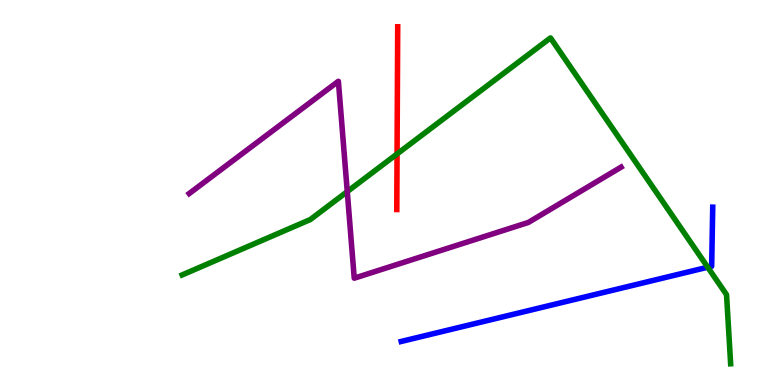[{'lines': ['blue', 'red'], 'intersections': []}, {'lines': ['green', 'red'], 'intersections': [{'x': 5.12, 'y': 6.0}]}, {'lines': ['purple', 'red'], 'intersections': []}, {'lines': ['blue', 'green'], 'intersections': [{'x': 9.13, 'y': 3.06}]}, {'lines': ['blue', 'purple'], 'intersections': []}, {'lines': ['green', 'purple'], 'intersections': [{'x': 4.48, 'y': 5.02}]}]